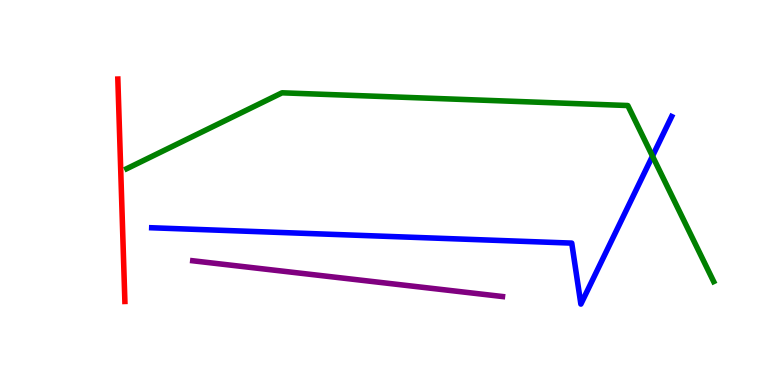[{'lines': ['blue', 'red'], 'intersections': []}, {'lines': ['green', 'red'], 'intersections': []}, {'lines': ['purple', 'red'], 'intersections': []}, {'lines': ['blue', 'green'], 'intersections': [{'x': 8.42, 'y': 5.94}]}, {'lines': ['blue', 'purple'], 'intersections': []}, {'lines': ['green', 'purple'], 'intersections': []}]